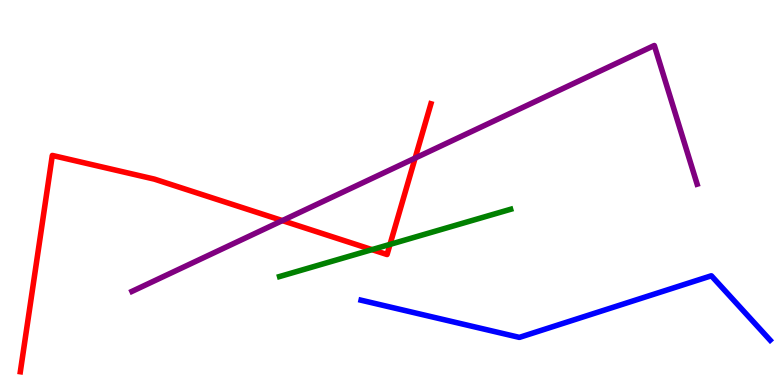[{'lines': ['blue', 'red'], 'intersections': []}, {'lines': ['green', 'red'], 'intersections': [{'x': 4.8, 'y': 3.52}, {'x': 5.03, 'y': 3.65}]}, {'lines': ['purple', 'red'], 'intersections': [{'x': 3.64, 'y': 4.27}, {'x': 5.36, 'y': 5.89}]}, {'lines': ['blue', 'green'], 'intersections': []}, {'lines': ['blue', 'purple'], 'intersections': []}, {'lines': ['green', 'purple'], 'intersections': []}]